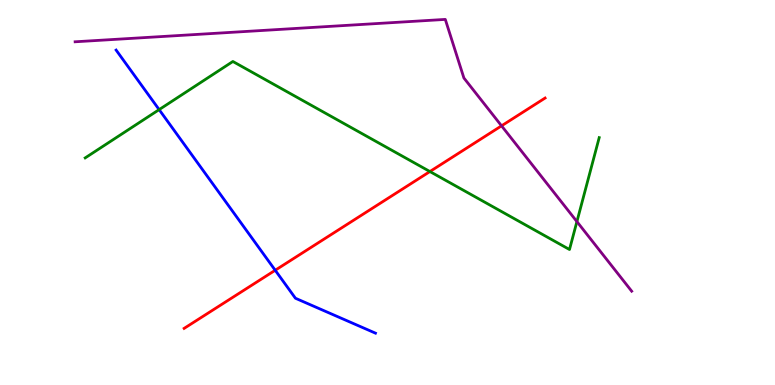[{'lines': ['blue', 'red'], 'intersections': [{'x': 3.55, 'y': 2.98}]}, {'lines': ['green', 'red'], 'intersections': [{'x': 5.55, 'y': 5.54}]}, {'lines': ['purple', 'red'], 'intersections': [{'x': 6.47, 'y': 6.73}]}, {'lines': ['blue', 'green'], 'intersections': [{'x': 2.05, 'y': 7.15}]}, {'lines': ['blue', 'purple'], 'intersections': []}, {'lines': ['green', 'purple'], 'intersections': [{'x': 7.44, 'y': 4.24}]}]